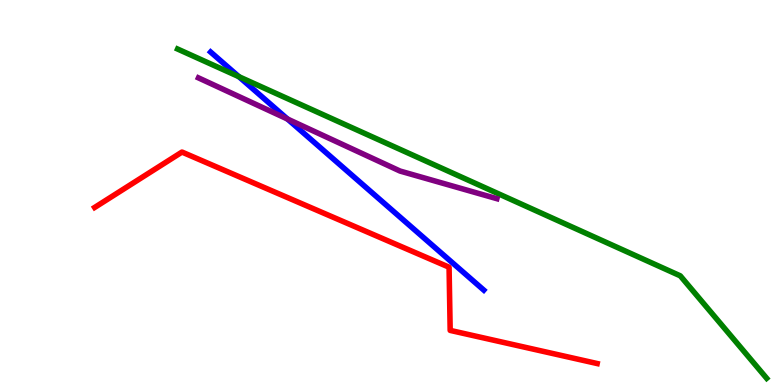[{'lines': ['blue', 'red'], 'intersections': []}, {'lines': ['green', 'red'], 'intersections': []}, {'lines': ['purple', 'red'], 'intersections': []}, {'lines': ['blue', 'green'], 'intersections': [{'x': 3.08, 'y': 8.01}]}, {'lines': ['blue', 'purple'], 'intersections': [{'x': 3.71, 'y': 6.91}]}, {'lines': ['green', 'purple'], 'intersections': []}]